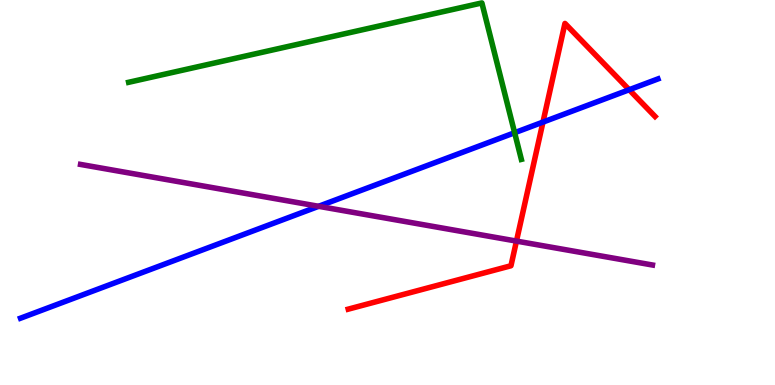[{'lines': ['blue', 'red'], 'intersections': [{'x': 7.01, 'y': 6.83}, {'x': 8.12, 'y': 7.67}]}, {'lines': ['green', 'red'], 'intersections': []}, {'lines': ['purple', 'red'], 'intersections': [{'x': 6.66, 'y': 3.74}]}, {'lines': ['blue', 'green'], 'intersections': [{'x': 6.64, 'y': 6.55}]}, {'lines': ['blue', 'purple'], 'intersections': [{'x': 4.11, 'y': 4.64}]}, {'lines': ['green', 'purple'], 'intersections': []}]